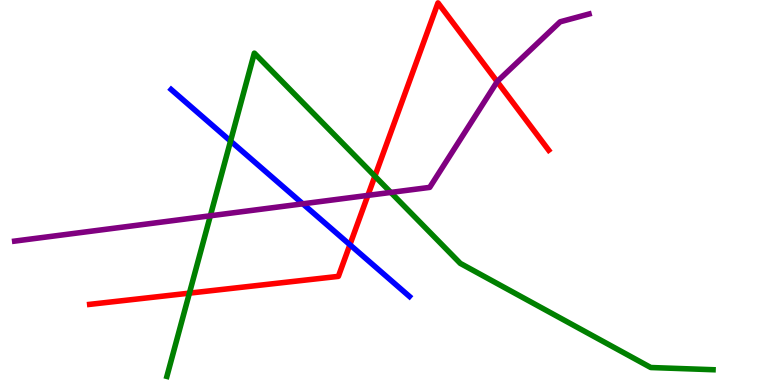[{'lines': ['blue', 'red'], 'intersections': [{'x': 4.51, 'y': 3.64}]}, {'lines': ['green', 'red'], 'intersections': [{'x': 2.44, 'y': 2.39}, {'x': 4.84, 'y': 5.42}]}, {'lines': ['purple', 'red'], 'intersections': [{'x': 4.75, 'y': 4.92}, {'x': 6.42, 'y': 7.88}]}, {'lines': ['blue', 'green'], 'intersections': [{'x': 2.97, 'y': 6.34}]}, {'lines': ['blue', 'purple'], 'intersections': [{'x': 3.91, 'y': 4.71}]}, {'lines': ['green', 'purple'], 'intersections': [{'x': 2.71, 'y': 4.4}, {'x': 5.04, 'y': 5.0}]}]